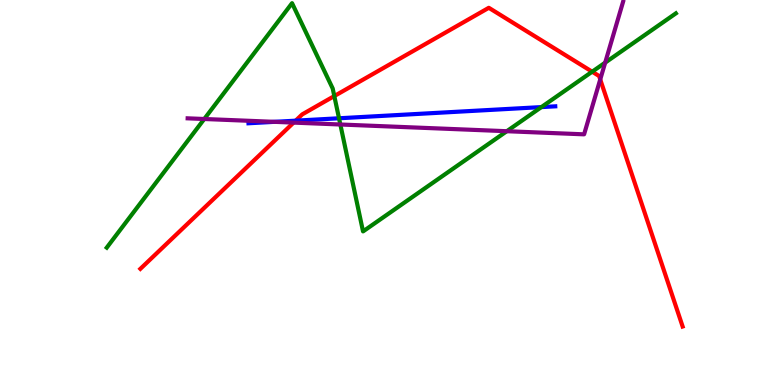[{'lines': ['blue', 'red'], 'intersections': [{'x': 3.81, 'y': 6.87}]}, {'lines': ['green', 'red'], 'intersections': [{'x': 4.31, 'y': 7.51}, {'x': 7.64, 'y': 8.14}]}, {'lines': ['purple', 'red'], 'intersections': [{'x': 3.79, 'y': 6.82}, {'x': 7.75, 'y': 7.94}]}, {'lines': ['blue', 'green'], 'intersections': [{'x': 4.37, 'y': 6.93}, {'x': 6.99, 'y': 7.22}]}, {'lines': ['blue', 'purple'], 'intersections': [{'x': 3.54, 'y': 6.84}]}, {'lines': ['green', 'purple'], 'intersections': [{'x': 2.64, 'y': 6.91}, {'x': 4.39, 'y': 6.77}, {'x': 6.54, 'y': 6.59}, {'x': 7.81, 'y': 8.37}]}]